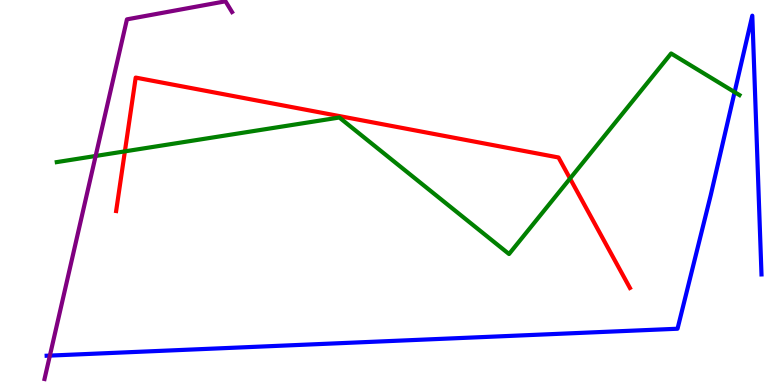[{'lines': ['blue', 'red'], 'intersections': []}, {'lines': ['green', 'red'], 'intersections': [{'x': 1.61, 'y': 6.07}, {'x': 7.36, 'y': 5.36}]}, {'lines': ['purple', 'red'], 'intersections': []}, {'lines': ['blue', 'green'], 'intersections': [{'x': 9.48, 'y': 7.61}]}, {'lines': ['blue', 'purple'], 'intersections': [{'x': 0.644, 'y': 0.764}]}, {'lines': ['green', 'purple'], 'intersections': [{'x': 1.23, 'y': 5.95}]}]